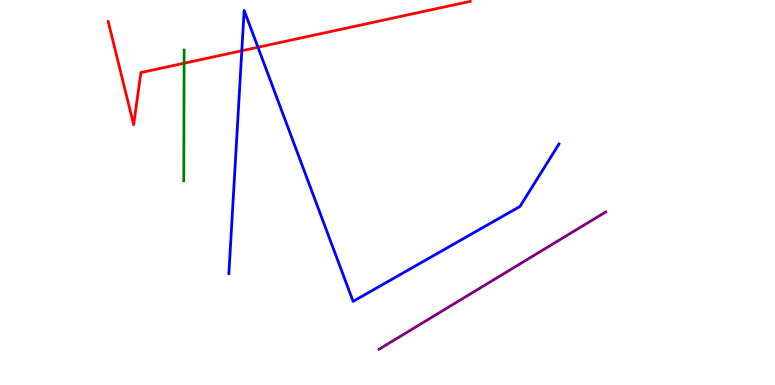[{'lines': ['blue', 'red'], 'intersections': [{'x': 3.12, 'y': 8.68}, {'x': 3.33, 'y': 8.77}]}, {'lines': ['green', 'red'], 'intersections': [{'x': 2.38, 'y': 8.36}]}, {'lines': ['purple', 'red'], 'intersections': []}, {'lines': ['blue', 'green'], 'intersections': []}, {'lines': ['blue', 'purple'], 'intersections': []}, {'lines': ['green', 'purple'], 'intersections': []}]